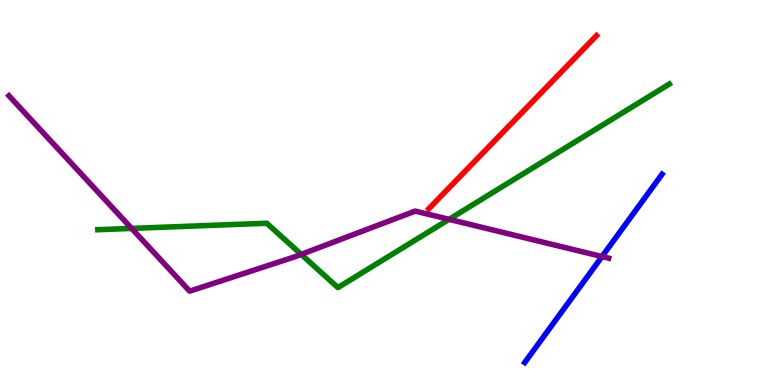[{'lines': ['blue', 'red'], 'intersections': []}, {'lines': ['green', 'red'], 'intersections': []}, {'lines': ['purple', 'red'], 'intersections': []}, {'lines': ['blue', 'green'], 'intersections': []}, {'lines': ['blue', 'purple'], 'intersections': [{'x': 7.77, 'y': 3.34}]}, {'lines': ['green', 'purple'], 'intersections': [{'x': 1.7, 'y': 4.07}, {'x': 3.89, 'y': 3.39}, {'x': 5.79, 'y': 4.3}]}]